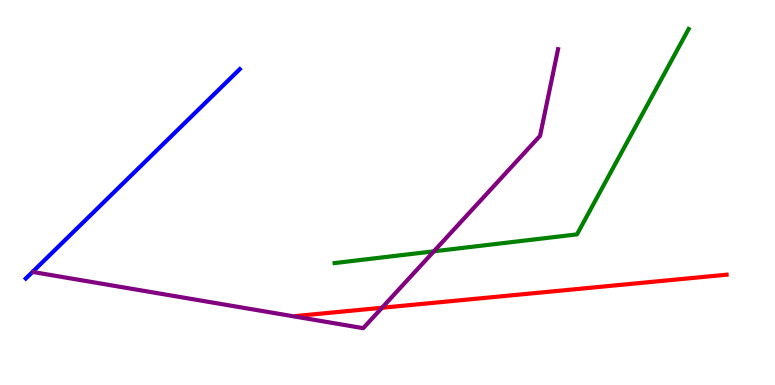[{'lines': ['blue', 'red'], 'intersections': []}, {'lines': ['green', 'red'], 'intersections': []}, {'lines': ['purple', 'red'], 'intersections': [{'x': 4.93, 'y': 2.01}]}, {'lines': ['blue', 'green'], 'intersections': []}, {'lines': ['blue', 'purple'], 'intersections': []}, {'lines': ['green', 'purple'], 'intersections': [{'x': 5.6, 'y': 3.47}]}]